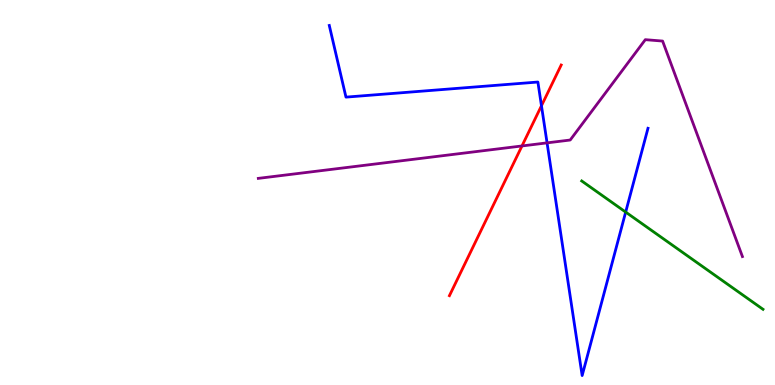[{'lines': ['blue', 'red'], 'intersections': [{'x': 6.99, 'y': 7.25}]}, {'lines': ['green', 'red'], 'intersections': []}, {'lines': ['purple', 'red'], 'intersections': [{'x': 6.74, 'y': 6.21}]}, {'lines': ['blue', 'green'], 'intersections': [{'x': 8.07, 'y': 4.49}]}, {'lines': ['blue', 'purple'], 'intersections': [{'x': 7.06, 'y': 6.29}]}, {'lines': ['green', 'purple'], 'intersections': []}]